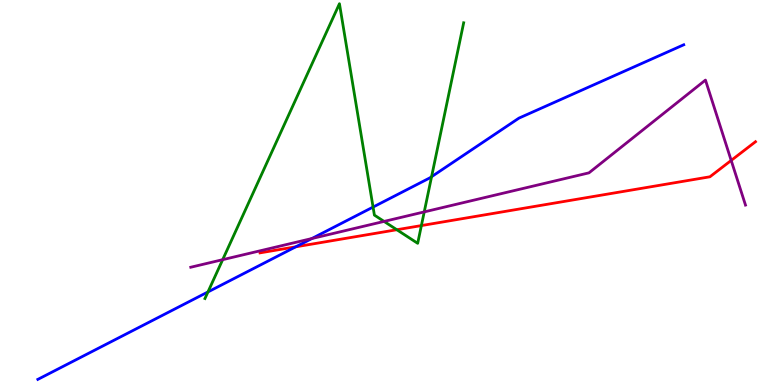[{'lines': ['blue', 'red'], 'intersections': [{'x': 3.82, 'y': 3.59}]}, {'lines': ['green', 'red'], 'intersections': [{'x': 5.12, 'y': 4.03}, {'x': 5.44, 'y': 4.14}]}, {'lines': ['purple', 'red'], 'intersections': [{'x': 9.43, 'y': 5.83}]}, {'lines': ['blue', 'green'], 'intersections': [{'x': 2.68, 'y': 2.42}, {'x': 4.81, 'y': 4.62}, {'x': 5.57, 'y': 5.41}]}, {'lines': ['blue', 'purple'], 'intersections': [{'x': 4.02, 'y': 3.8}]}, {'lines': ['green', 'purple'], 'intersections': [{'x': 2.87, 'y': 3.26}, {'x': 4.96, 'y': 4.25}, {'x': 5.47, 'y': 4.5}]}]